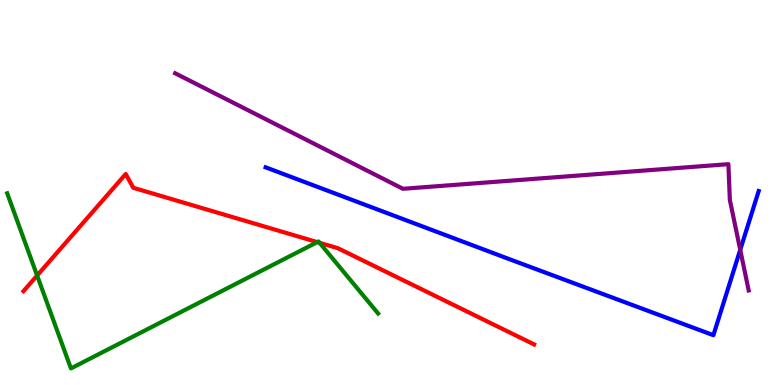[{'lines': ['blue', 'red'], 'intersections': []}, {'lines': ['green', 'red'], 'intersections': [{'x': 0.479, 'y': 2.84}, {'x': 4.09, 'y': 3.71}, {'x': 4.12, 'y': 3.69}]}, {'lines': ['purple', 'red'], 'intersections': []}, {'lines': ['blue', 'green'], 'intersections': []}, {'lines': ['blue', 'purple'], 'intersections': [{'x': 9.55, 'y': 3.51}]}, {'lines': ['green', 'purple'], 'intersections': []}]